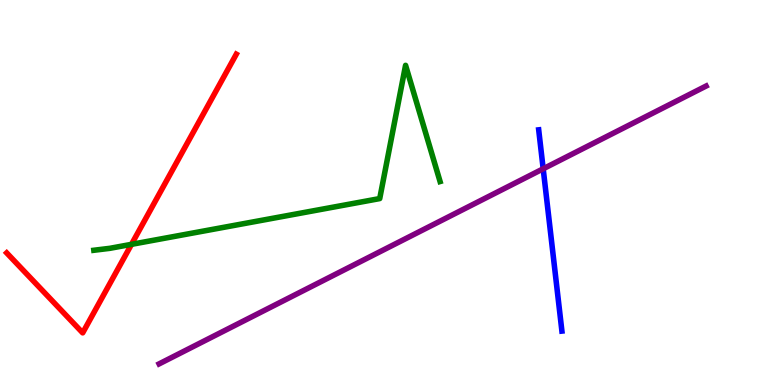[{'lines': ['blue', 'red'], 'intersections': []}, {'lines': ['green', 'red'], 'intersections': [{'x': 1.7, 'y': 3.65}]}, {'lines': ['purple', 'red'], 'intersections': []}, {'lines': ['blue', 'green'], 'intersections': []}, {'lines': ['blue', 'purple'], 'intersections': [{'x': 7.01, 'y': 5.62}]}, {'lines': ['green', 'purple'], 'intersections': []}]